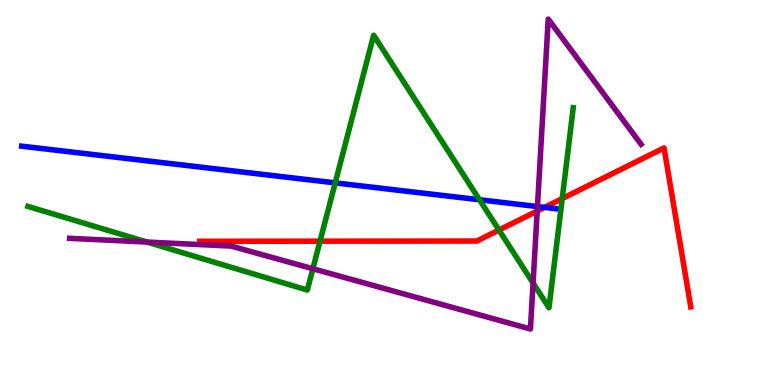[{'lines': ['blue', 'red'], 'intersections': [{'x': 7.03, 'y': 4.61}]}, {'lines': ['green', 'red'], 'intersections': [{'x': 4.13, 'y': 3.74}, {'x': 6.44, 'y': 4.03}, {'x': 7.25, 'y': 4.84}]}, {'lines': ['purple', 'red'], 'intersections': [{'x': 6.93, 'y': 4.52}]}, {'lines': ['blue', 'green'], 'intersections': [{'x': 4.33, 'y': 5.25}, {'x': 6.19, 'y': 4.81}]}, {'lines': ['blue', 'purple'], 'intersections': [{'x': 6.93, 'y': 4.64}]}, {'lines': ['green', 'purple'], 'intersections': [{'x': 1.9, 'y': 3.71}, {'x': 4.04, 'y': 3.02}, {'x': 6.88, 'y': 2.65}]}]